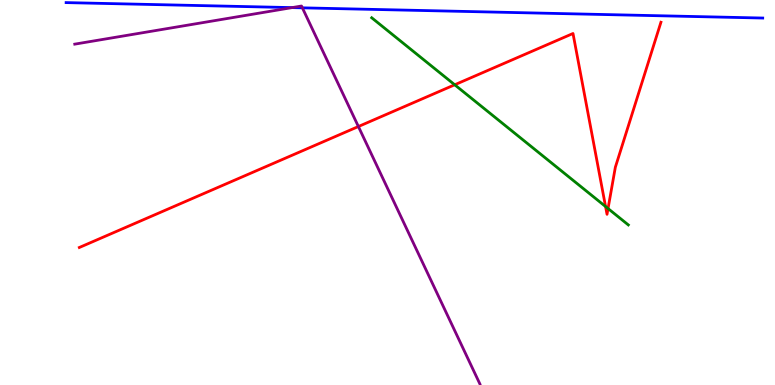[{'lines': ['blue', 'red'], 'intersections': []}, {'lines': ['green', 'red'], 'intersections': [{'x': 5.87, 'y': 7.8}, {'x': 7.81, 'y': 4.64}, {'x': 7.85, 'y': 4.58}]}, {'lines': ['purple', 'red'], 'intersections': [{'x': 4.62, 'y': 6.71}]}, {'lines': ['blue', 'green'], 'intersections': []}, {'lines': ['blue', 'purple'], 'intersections': [{'x': 3.77, 'y': 9.8}, {'x': 3.9, 'y': 9.8}]}, {'lines': ['green', 'purple'], 'intersections': []}]